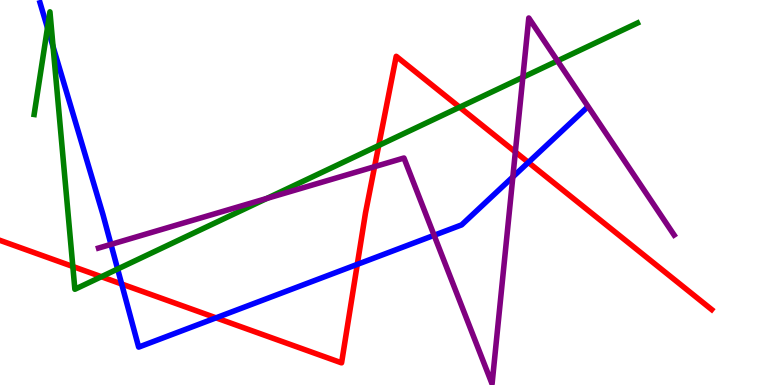[{'lines': ['blue', 'red'], 'intersections': [{'x': 1.57, 'y': 2.62}, {'x': 2.79, 'y': 1.74}, {'x': 4.61, 'y': 3.13}, {'x': 6.82, 'y': 5.78}]}, {'lines': ['green', 'red'], 'intersections': [{'x': 0.94, 'y': 3.08}, {'x': 1.31, 'y': 2.81}, {'x': 4.89, 'y': 6.22}, {'x': 5.93, 'y': 7.22}]}, {'lines': ['purple', 'red'], 'intersections': [{'x': 4.83, 'y': 5.67}, {'x': 6.65, 'y': 6.05}]}, {'lines': ['blue', 'green'], 'intersections': [{'x': 0.613, 'y': 9.28}, {'x': 0.685, 'y': 8.79}, {'x': 1.52, 'y': 3.01}]}, {'lines': ['blue', 'purple'], 'intersections': [{'x': 1.43, 'y': 3.65}, {'x': 5.6, 'y': 3.89}, {'x': 6.62, 'y': 5.4}]}, {'lines': ['green', 'purple'], 'intersections': [{'x': 3.44, 'y': 4.85}, {'x': 6.75, 'y': 7.99}, {'x': 7.19, 'y': 8.42}]}]